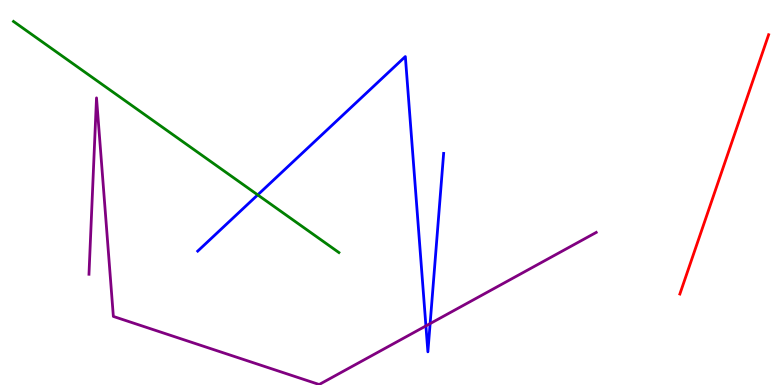[{'lines': ['blue', 'red'], 'intersections': []}, {'lines': ['green', 'red'], 'intersections': []}, {'lines': ['purple', 'red'], 'intersections': []}, {'lines': ['blue', 'green'], 'intersections': [{'x': 3.33, 'y': 4.94}]}, {'lines': ['blue', 'purple'], 'intersections': [{'x': 5.5, 'y': 1.53}, {'x': 5.55, 'y': 1.59}]}, {'lines': ['green', 'purple'], 'intersections': []}]